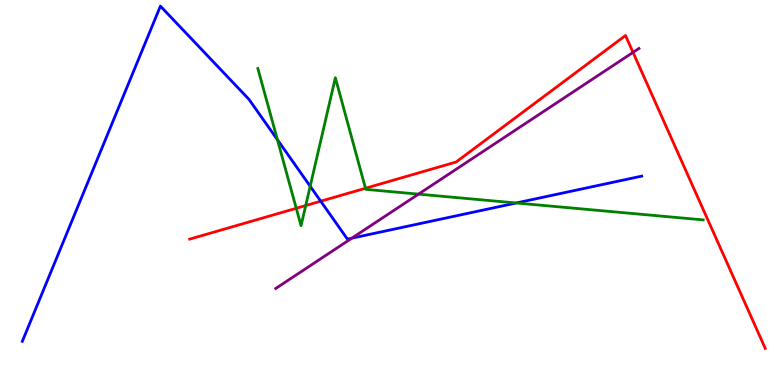[{'lines': ['blue', 'red'], 'intersections': [{'x': 4.14, 'y': 4.77}]}, {'lines': ['green', 'red'], 'intersections': [{'x': 3.82, 'y': 4.59}, {'x': 3.94, 'y': 4.66}, {'x': 4.72, 'y': 5.11}]}, {'lines': ['purple', 'red'], 'intersections': [{'x': 8.17, 'y': 8.64}]}, {'lines': ['blue', 'green'], 'intersections': [{'x': 3.58, 'y': 6.37}, {'x': 4.0, 'y': 5.16}, {'x': 6.66, 'y': 4.73}]}, {'lines': ['blue', 'purple'], 'intersections': [{'x': 4.54, 'y': 3.81}]}, {'lines': ['green', 'purple'], 'intersections': [{'x': 5.4, 'y': 4.96}]}]